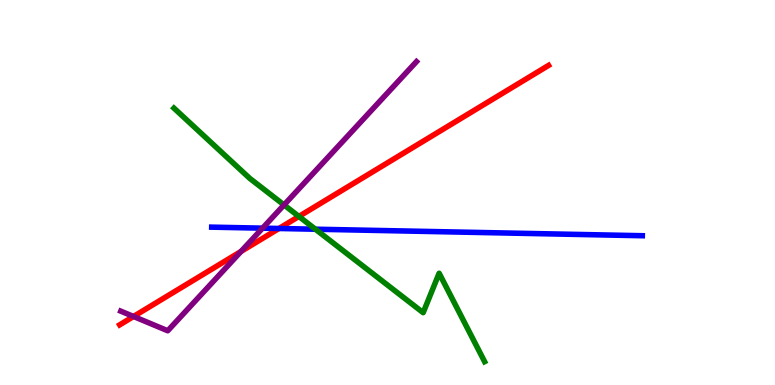[{'lines': ['blue', 'red'], 'intersections': [{'x': 3.6, 'y': 4.07}]}, {'lines': ['green', 'red'], 'intersections': [{'x': 3.86, 'y': 4.38}]}, {'lines': ['purple', 'red'], 'intersections': [{'x': 1.72, 'y': 1.78}, {'x': 3.11, 'y': 3.47}]}, {'lines': ['blue', 'green'], 'intersections': [{'x': 4.07, 'y': 4.05}]}, {'lines': ['blue', 'purple'], 'intersections': [{'x': 3.39, 'y': 4.07}]}, {'lines': ['green', 'purple'], 'intersections': [{'x': 3.66, 'y': 4.68}]}]